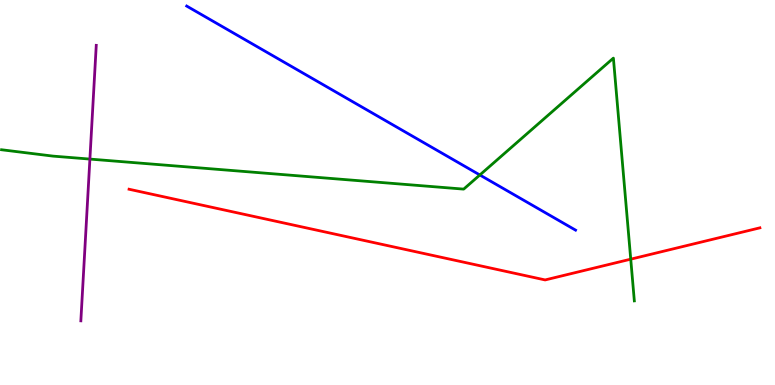[{'lines': ['blue', 'red'], 'intersections': []}, {'lines': ['green', 'red'], 'intersections': [{'x': 8.14, 'y': 3.27}]}, {'lines': ['purple', 'red'], 'intersections': []}, {'lines': ['blue', 'green'], 'intersections': [{'x': 6.19, 'y': 5.46}]}, {'lines': ['blue', 'purple'], 'intersections': []}, {'lines': ['green', 'purple'], 'intersections': [{'x': 1.16, 'y': 5.87}]}]